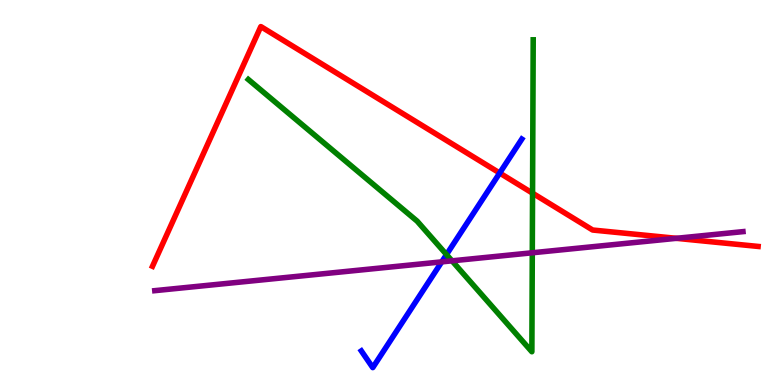[{'lines': ['blue', 'red'], 'intersections': [{'x': 6.45, 'y': 5.51}]}, {'lines': ['green', 'red'], 'intersections': [{'x': 6.87, 'y': 4.98}]}, {'lines': ['purple', 'red'], 'intersections': [{'x': 8.73, 'y': 3.81}]}, {'lines': ['blue', 'green'], 'intersections': [{'x': 5.76, 'y': 3.39}]}, {'lines': ['blue', 'purple'], 'intersections': [{'x': 5.7, 'y': 3.2}]}, {'lines': ['green', 'purple'], 'intersections': [{'x': 5.83, 'y': 3.23}, {'x': 6.87, 'y': 3.43}]}]